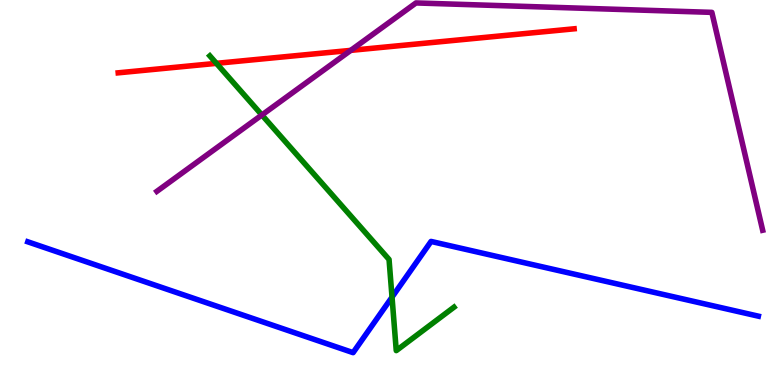[{'lines': ['blue', 'red'], 'intersections': []}, {'lines': ['green', 'red'], 'intersections': [{'x': 2.79, 'y': 8.35}]}, {'lines': ['purple', 'red'], 'intersections': [{'x': 4.53, 'y': 8.69}]}, {'lines': ['blue', 'green'], 'intersections': [{'x': 5.06, 'y': 2.28}]}, {'lines': ['blue', 'purple'], 'intersections': []}, {'lines': ['green', 'purple'], 'intersections': [{'x': 3.38, 'y': 7.01}]}]